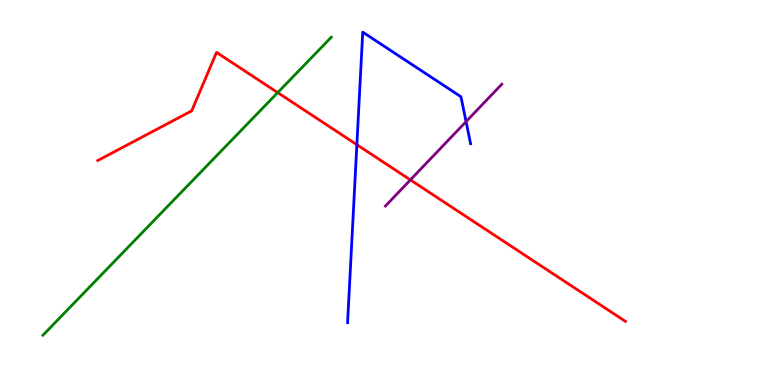[{'lines': ['blue', 'red'], 'intersections': [{'x': 4.6, 'y': 6.24}]}, {'lines': ['green', 'red'], 'intersections': [{'x': 3.58, 'y': 7.59}]}, {'lines': ['purple', 'red'], 'intersections': [{'x': 5.3, 'y': 5.33}]}, {'lines': ['blue', 'green'], 'intersections': []}, {'lines': ['blue', 'purple'], 'intersections': [{'x': 6.01, 'y': 6.84}]}, {'lines': ['green', 'purple'], 'intersections': []}]